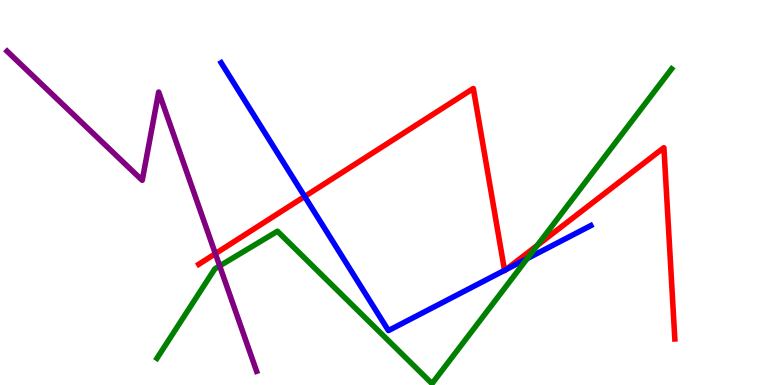[{'lines': ['blue', 'red'], 'intersections': [{'x': 3.93, 'y': 4.9}, {'x': 6.51, 'y': 2.98}, {'x': 6.53, 'y': 2.99}]}, {'lines': ['green', 'red'], 'intersections': [{'x': 6.93, 'y': 3.63}]}, {'lines': ['purple', 'red'], 'intersections': [{'x': 2.78, 'y': 3.41}]}, {'lines': ['blue', 'green'], 'intersections': [{'x': 6.8, 'y': 3.28}]}, {'lines': ['blue', 'purple'], 'intersections': []}, {'lines': ['green', 'purple'], 'intersections': [{'x': 2.83, 'y': 3.09}]}]